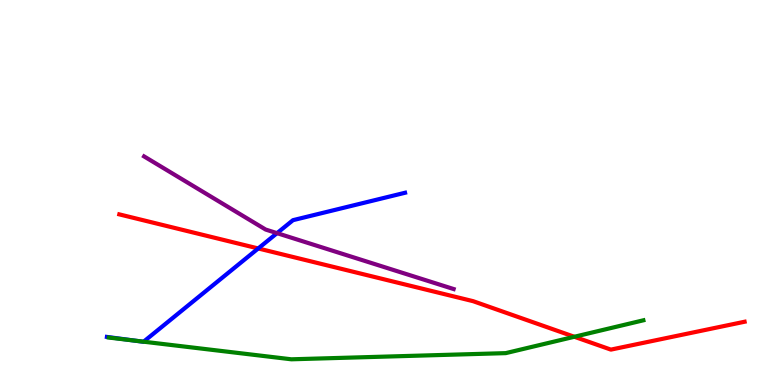[{'lines': ['blue', 'red'], 'intersections': [{'x': 3.33, 'y': 3.55}]}, {'lines': ['green', 'red'], 'intersections': [{'x': 7.41, 'y': 1.25}]}, {'lines': ['purple', 'red'], 'intersections': []}, {'lines': ['blue', 'green'], 'intersections': [{'x': 1.76, 'y': 1.15}, {'x': 1.85, 'y': 1.12}]}, {'lines': ['blue', 'purple'], 'intersections': [{'x': 3.57, 'y': 3.94}]}, {'lines': ['green', 'purple'], 'intersections': []}]